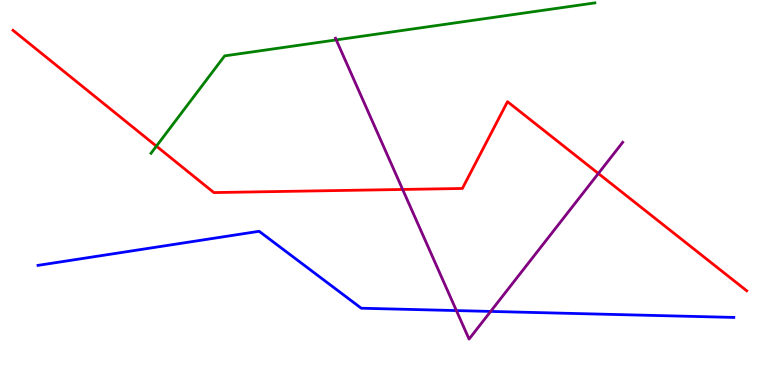[{'lines': ['blue', 'red'], 'intersections': []}, {'lines': ['green', 'red'], 'intersections': [{'x': 2.02, 'y': 6.2}]}, {'lines': ['purple', 'red'], 'intersections': [{'x': 5.2, 'y': 5.08}, {'x': 7.72, 'y': 5.49}]}, {'lines': ['blue', 'green'], 'intersections': []}, {'lines': ['blue', 'purple'], 'intersections': [{'x': 5.89, 'y': 1.93}, {'x': 6.33, 'y': 1.91}]}, {'lines': ['green', 'purple'], 'intersections': [{'x': 4.34, 'y': 8.96}]}]